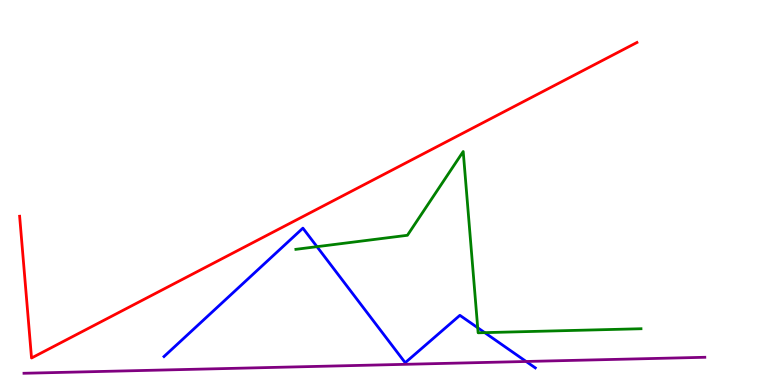[{'lines': ['blue', 'red'], 'intersections': []}, {'lines': ['green', 'red'], 'intersections': []}, {'lines': ['purple', 'red'], 'intersections': []}, {'lines': ['blue', 'green'], 'intersections': [{'x': 4.09, 'y': 3.59}, {'x': 6.16, 'y': 1.49}, {'x': 6.25, 'y': 1.36}]}, {'lines': ['blue', 'purple'], 'intersections': [{'x': 6.79, 'y': 0.611}]}, {'lines': ['green', 'purple'], 'intersections': []}]